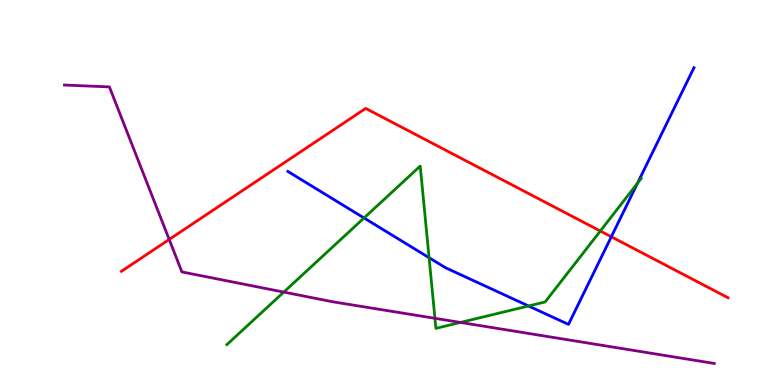[{'lines': ['blue', 'red'], 'intersections': [{'x': 7.89, 'y': 3.85}]}, {'lines': ['green', 'red'], 'intersections': [{'x': 7.75, 'y': 4.0}]}, {'lines': ['purple', 'red'], 'intersections': [{'x': 2.18, 'y': 3.78}]}, {'lines': ['blue', 'green'], 'intersections': [{'x': 4.7, 'y': 4.34}, {'x': 5.54, 'y': 3.31}, {'x': 6.82, 'y': 2.05}, {'x': 8.23, 'y': 5.24}]}, {'lines': ['blue', 'purple'], 'intersections': []}, {'lines': ['green', 'purple'], 'intersections': [{'x': 3.66, 'y': 2.41}, {'x': 5.61, 'y': 1.73}, {'x': 5.94, 'y': 1.63}]}]